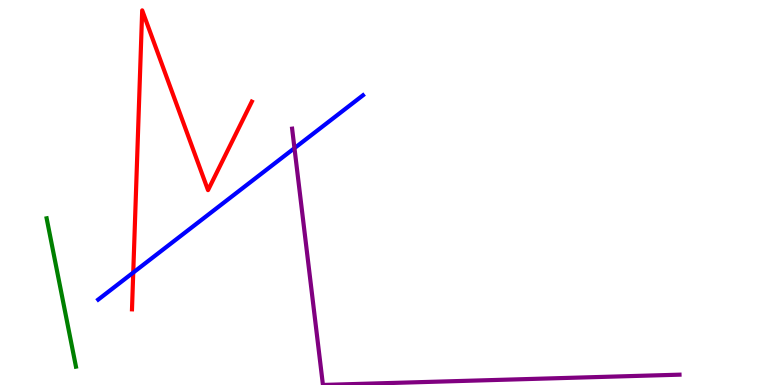[{'lines': ['blue', 'red'], 'intersections': [{'x': 1.72, 'y': 2.92}]}, {'lines': ['green', 'red'], 'intersections': []}, {'lines': ['purple', 'red'], 'intersections': []}, {'lines': ['blue', 'green'], 'intersections': []}, {'lines': ['blue', 'purple'], 'intersections': [{'x': 3.8, 'y': 6.15}]}, {'lines': ['green', 'purple'], 'intersections': []}]